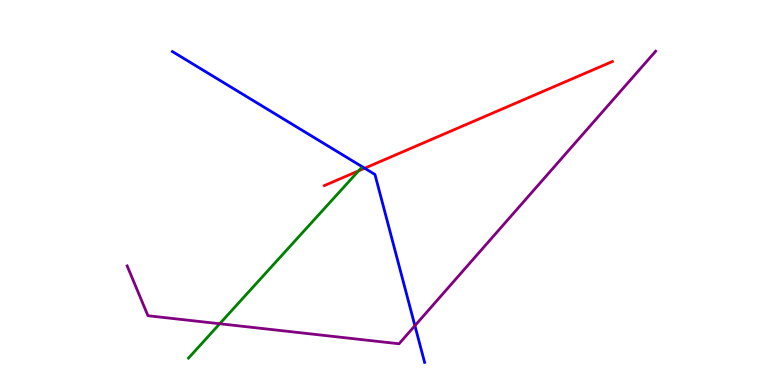[{'lines': ['blue', 'red'], 'intersections': [{'x': 4.71, 'y': 5.63}]}, {'lines': ['green', 'red'], 'intersections': [{'x': 4.63, 'y': 5.56}]}, {'lines': ['purple', 'red'], 'intersections': []}, {'lines': ['blue', 'green'], 'intersections': []}, {'lines': ['blue', 'purple'], 'intersections': [{'x': 5.35, 'y': 1.54}]}, {'lines': ['green', 'purple'], 'intersections': [{'x': 2.84, 'y': 1.59}]}]